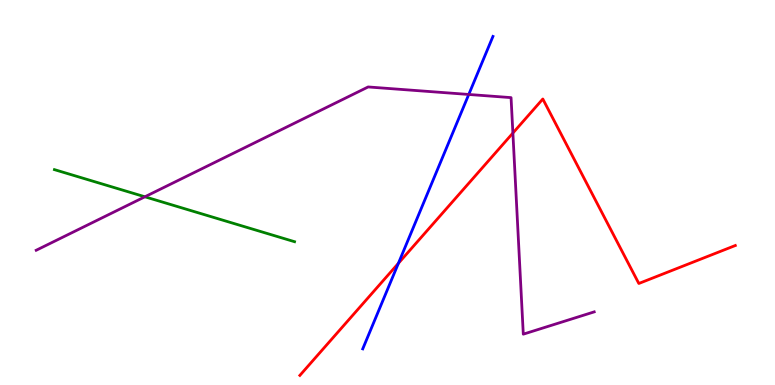[{'lines': ['blue', 'red'], 'intersections': [{'x': 5.14, 'y': 3.16}]}, {'lines': ['green', 'red'], 'intersections': []}, {'lines': ['purple', 'red'], 'intersections': [{'x': 6.62, 'y': 6.54}]}, {'lines': ['blue', 'green'], 'intersections': []}, {'lines': ['blue', 'purple'], 'intersections': [{'x': 6.05, 'y': 7.55}]}, {'lines': ['green', 'purple'], 'intersections': [{'x': 1.87, 'y': 4.89}]}]